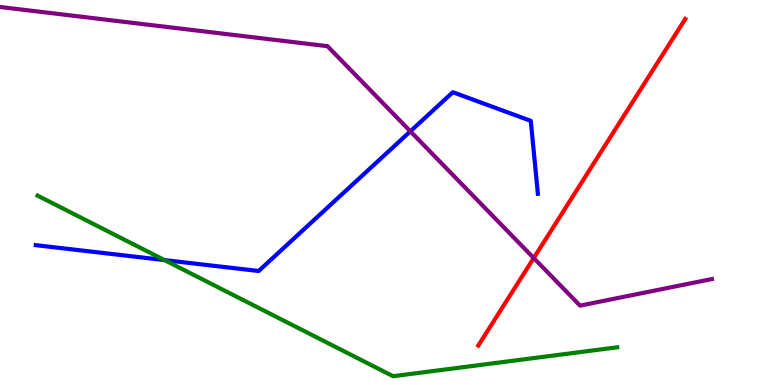[{'lines': ['blue', 'red'], 'intersections': []}, {'lines': ['green', 'red'], 'intersections': []}, {'lines': ['purple', 'red'], 'intersections': [{'x': 6.89, 'y': 3.3}]}, {'lines': ['blue', 'green'], 'intersections': [{'x': 2.12, 'y': 3.24}]}, {'lines': ['blue', 'purple'], 'intersections': [{'x': 5.3, 'y': 6.59}]}, {'lines': ['green', 'purple'], 'intersections': []}]